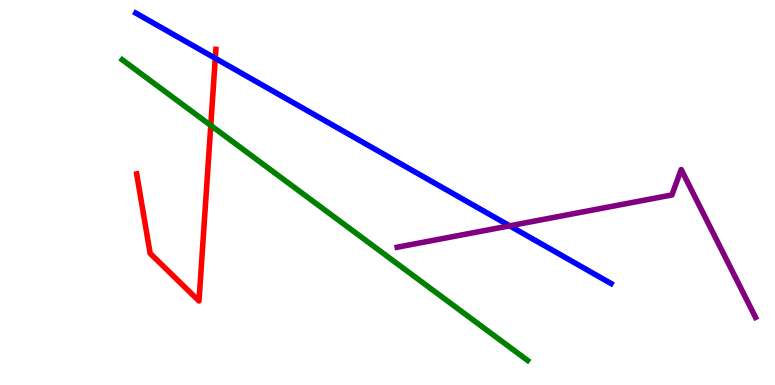[{'lines': ['blue', 'red'], 'intersections': [{'x': 2.78, 'y': 8.49}]}, {'lines': ['green', 'red'], 'intersections': [{'x': 2.72, 'y': 6.74}]}, {'lines': ['purple', 'red'], 'intersections': []}, {'lines': ['blue', 'green'], 'intersections': []}, {'lines': ['blue', 'purple'], 'intersections': [{'x': 6.58, 'y': 4.13}]}, {'lines': ['green', 'purple'], 'intersections': []}]